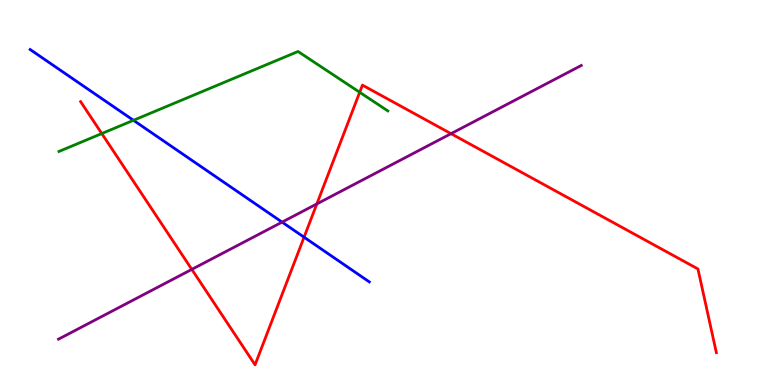[{'lines': ['blue', 'red'], 'intersections': [{'x': 3.92, 'y': 3.84}]}, {'lines': ['green', 'red'], 'intersections': [{'x': 1.31, 'y': 6.53}, {'x': 4.64, 'y': 7.6}]}, {'lines': ['purple', 'red'], 'intersections': [{'x': 2.47, 'y': 3.0}, {'x': 4.09, 'y': 4.7}, {'x': 5.82, 'y': 6.53}]}, {'lines': ['blue', 'green'], 'intersections': [{'x': 1.72, 'y': 6.88}]}, {'lines': ['blue', 'purple'], 'intersections': [{'x': 3.64, 'y': 4.23}]}, {'lines': ['green', 'purple'], 'intersections': []}]